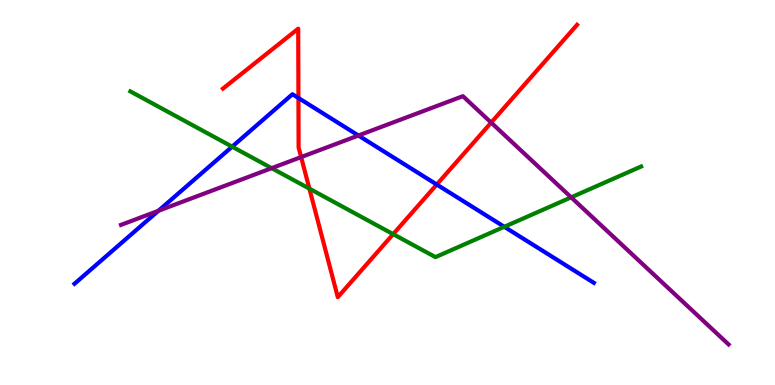[{'lines': ['blue', 'red'], 'intersections': [{'x': 3.85, 'y': 7.46}, {'x': 5.64, 'y': 5.21}]}, {'lines': ['green', 'red'], 'intersections': [{'x': 3.99, 'y': 5.1}, {'x': 5.07, 'y': 3.92}]}, {'lines': ['purple', 'red'], 'intersections': [{'x': 3.89, 'y': 5.92}, {'x': 6.34, 'y': 6.82}]}, {'lines': ['blue', 'green'], 'intersections': [{'x': 3.0, 'y': 6.19}, {'x': 6.51, 'y': 4.11}]}, {'lines': ['blue', 'purple'], 'intersections': [{'x': 2.04, 'y': 4.52}, {'x': 4.62, 'y': 6.48}]}, {'lines': ['green', 'purple'], 'intersections': [{'x': 3.51, 'y': 5.63}, {'x': 7.37, 'y': 4.87}]}]